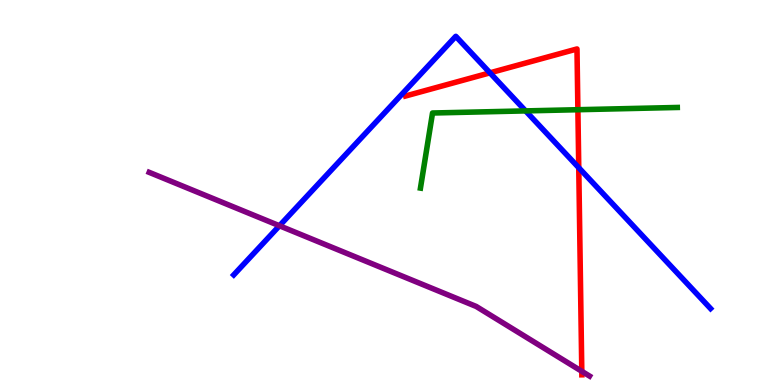[{'lines': ['blue', 'red'], 'intersections': [{'x': 6.32, 'y': 8.11}, {'x': 7.47, 'y': 5.64}]}, {'lines': ['green', 'red'], 'intersections': [{'x': 7.46, 'y': 7.15}]}, {'lines': ['purple', 'red'], 'intersections': [{'x': 7.51, 'y': 0.356}]}, {'lines': ['blue', 'green'], 'intersections': [{'x': 6.78, 'y': 7.12}]}, {'lines': ['blue', 'purple'], 'intersections': [{'x': 3.61, 'y': 4.14}]}, {'lines': ['green', 'purple'], 'intersections': []}]